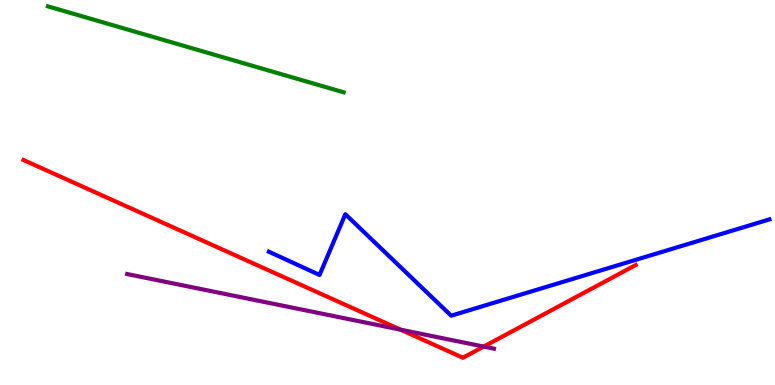[{'lines': ['blue', 'red'], 'intersections': []}, {'lines': ['green', 'red'], 'intersections': []}, {'lines': ['purple', 'red'], 'intersections': [{'x': 5.17, 'y': 1.44}, {'x': 6.24, 'y': 0.998}]}, {'lines': ['blue', 'green'], 'intersections': []}, {'lines': ['blue', 'purple'], 'intersections': []}, {'lines': ['green', 'purple'], 'intersections': []}]